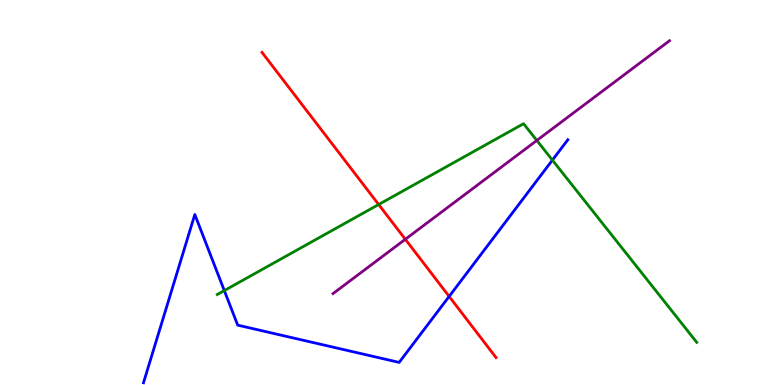[{'lines': ['blue', 'red'], 'intersections': [{'x': 5.8, 'y': 2.3}]}, {'lines': ['green', 'red'], 'intersections': [{'x': 4.89, 'y': 4.69}]}, {'lines': ['purple', 'red'], 'intersections': [{'x': 5.23, 'y': 3.79}]}, {'lines': ['blue', 'green'], 'intersections': [{'x': 2.89, 'y': 2.45}, {'x': 7.13, 'y': 5.84}]}, {'lines': ['blue', 'purple'], 'intersections': []}, {'lines': ['green', 'purple'], 'intersections': [{'x': 6.93, 'y': 6.35}]}]